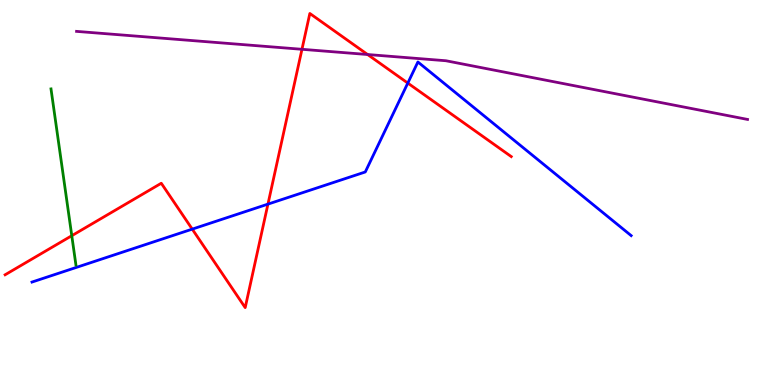[{'lines': ['blue', 'red'], 'intersections': [{'x': 2.48, 'y': 4.05}, {'x': 3.46, 'y': 4.7}, {'x': 5.26, 'y': 7.84}]}, {'lines': ['green', 'red'], 'intersections': [{'x': 0.926, 'y': 3.88}]}, {'lines': ['purple', 'red'], 'intersections': [{'x': 3.9, 'y': 8.72}, {'x': 4.74, 'y': 8.58}]}, {'lines': ['blue', 'green'], 'intersections': []}, {'lines': ['blue', 'purple'], 'intersections': []}, {'lines': ['green', 'purple'], 'intersections': []}]